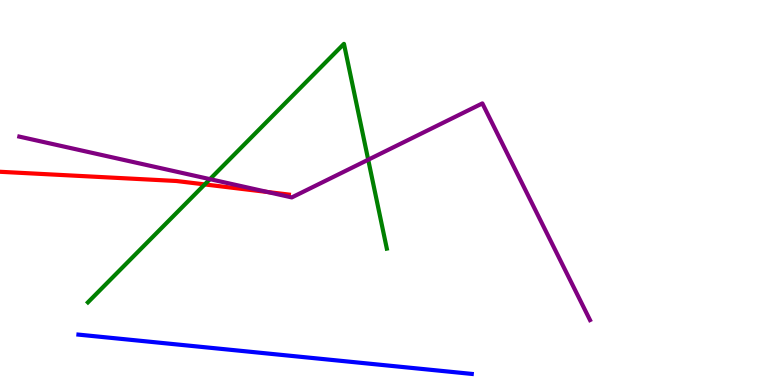[{'lines': ['blue', 'red'], 'intersections': []}, {'lines': ['green', 'red'], 'intersections': [{'x': 2.64, 'y': 5.21}]}, {'lines': ['purple', 'red'], 'intersections': [{'x': 3.45, 'y': 5.01}]}, {'lines': ['blue', 'green'], 'intersections': []}, {'lines': ['blue', 'purple'], 'intersections': []}, {'lines': ['green', 'purple'], 'intersections': [{'x': 2.71, 'y': 5.35}, {'x': 4.75, 'y': 5.85}]}]